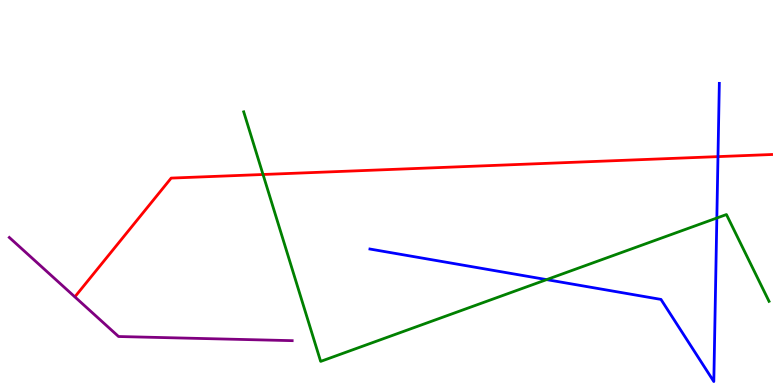[{'lines': ['blue', 'red'], 'intersections': [{'x': 9.26, 'y': 5.93}]}, {'lines': ['green', 'red'], 'intersections': [{'x': 3.39, 'y': 5.47}]}, {'lines': ['purple', 'red'], 'intersections': []}, {'lines': ['blue', 'green'], 'intersections': [{'x': 7.05, 'y': 2.74}, {'x': 9.25, 'y': 4.34}]}, {'lines': ['blue', 'purple'], 'intersections': []}, {'lines': ['green', 'purple'], 'intersections': []}]